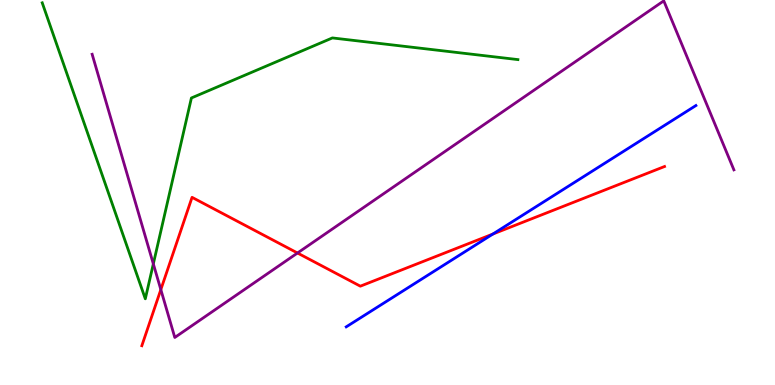[{'lines': ['blue', 'red'], 'intersections': [{'x': 6.36, 'y': 3.92}]}, {'lines': ['green', 'red'], 'intersections': []}, {'lines': ['purple', 'red'], 'intersections': [{'x': 2.08, 'y': 2.48}, {'x': 3.84, 'y': 3.43}]}, {'lines': ['blue', 'green'], 'intersections': []}, {'lines': ['blue', 'purple'], 'intersections': []}, {'lines': ['green', 'purple'], 'intersections': [{'x': 1.98, 'y': 3.15}]}]